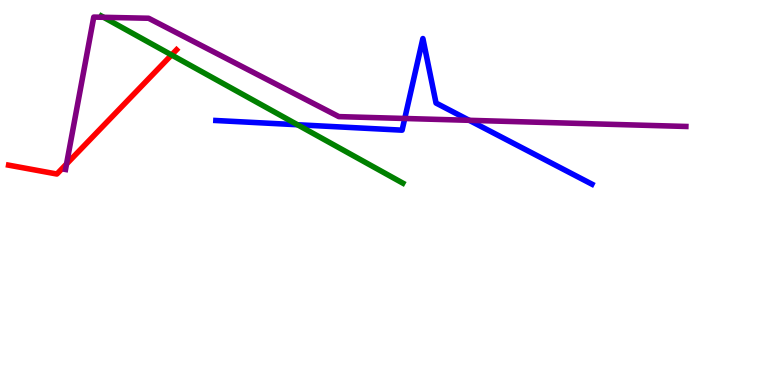[{'lines': ['blue', 'red'], 'intersections': []}, {'lines': ['green', 'red'], 'intersections': [{'x': 2.21, 'y': 8.57}]}, {'lines': ['purple', 'red'], 'intersections': [{'x': 0.859, 'y': 5.74}]}, {'lines': ['blue', 'green'], 'intersections': [{'x': 3.84, 'y': 6.76}]}, {'lines': ['blue', 'purple'], 'intersections': [{'x': 5.22, 'y': 6.92}, {'x': 6.05, 'y': 6.88}]}, {'lines': ['green', 'purple'], 'intersections': [{'x': 1.34, 'y': 9.55}]}]